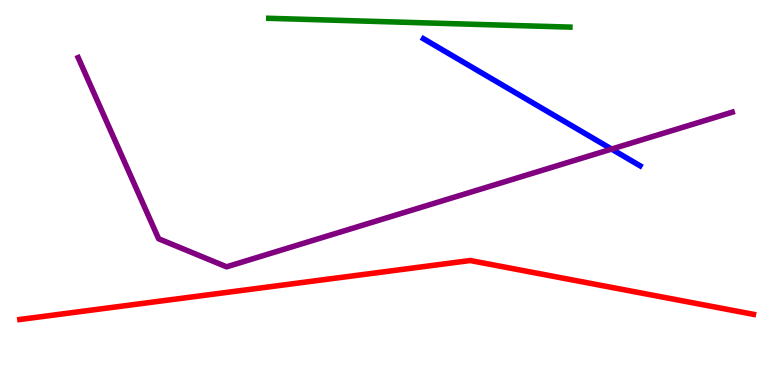[{'lines': ['blue', 'red'], 'intersections': []}, {'lines': ['green', 'red'], 'intersections': []}, {'lines': ['purple', 'red'], 'intersections': []}, {'lines': ['blue', 'green'], 'intersections': []}, {'lines': ['blue', 'purple'], 'intersections': [{'x': 7.89, 'y': 6.13}]}, {'lines': ['green', 'purple'], 'intersections': []}]